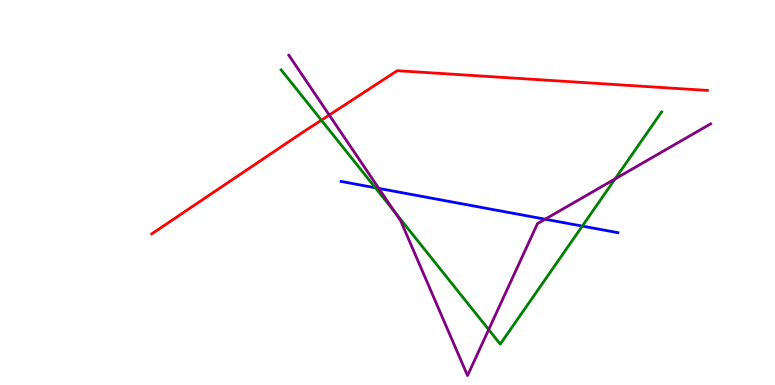[{'lines': ['blue', 'red'], 'intersections': []}, {'lines': ['green', 'red'], 'intersections': [{'x': 4.15, 'y': 6.88}]}, {'lines': ['purple', 'red'], 'intersections': [{'x': 4.25, 'y': 7.01}]}, {'lines': ['blue', 'green'], 'intersections': [{'x': 4.84, 'y': 5.12}, {'x': 7.51, 'y': 4.13}]}, {'lines': ['blue', 'purple'], 'intersections': [{'x': 4.89, 'y': 5.11}, {'x': 7.03, 'y': 4.31}]}, {'lines': ['green', 'purple'], 'intersections': [{'x': 5.1, 'y': 4.49}, {'x': 6.31, 'y': 1.44}, {'x': 7.94, 'y': 5.35}]}]